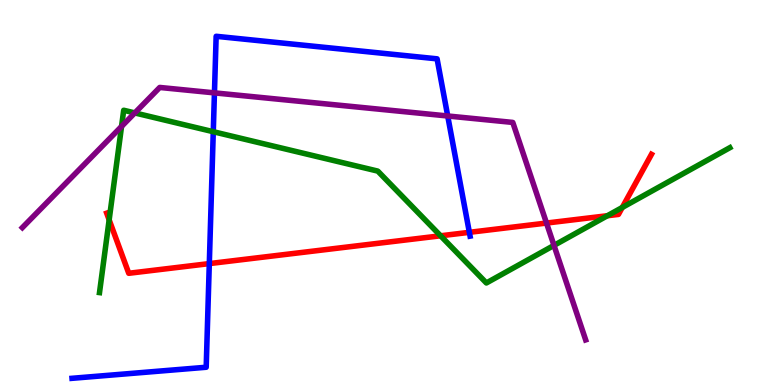[{'lines': ['blue', 'red'], 'intersections': [{'x': 2.7, 'y': 3.15}, {'x': 6.06, 'y': 3.97}]}, {'lines': ['green', 'red'], 'intersections': [{'x': 1.41, 'y': 4.29}, {'x': 5.68, 'y': 3.88}, {'x': 7.84, 'y': 4.4}, {'x': 8.03, 'y': 4.61}]}, {'lines': ['purple', 'red'], 'intersections': [{'x': 7.05, 'y': 4.21}]}, {'lines': ['blue', 'green'], 'intersections': [{'x': 2.75, 'y': 6.58}]}, {'lines': ['blue', 'purple'], 'intersections': [{'x': 2.77, 'y': 7.59}, {'x': 5.78, 'y': 6.99}]}, {'lines': ['green', 'purple'], 'intersections': [{'x': 1.57, 'y': 6.72}, {'x': 1.74, 'y': 7.07}, {'x': 7.15, 'y': 3.63}]}]